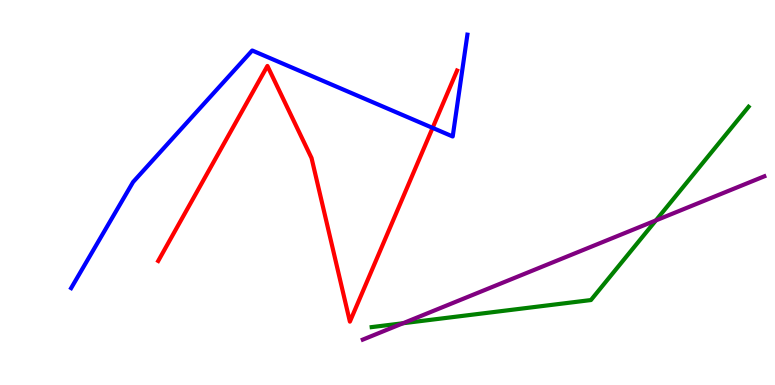[{'lines': ['blue', 'red'], 'intersections': [{'x': 5.58, 'y': 6.68}]}, {'lines': ['green', 'red'], 'intersections': []}, {'lines': ['purple', 'red'], 'intersections': []}, {'lines': ['blue', 'green'], 'intersections': []}, {'lines': ['blue', 'purple'], 'intersections': []}, {'lines': ['green', 'purple'], 'intersections': [{'x': 5.2, 'y': 1.6}, {'x': 8.46, 'y': 4.27}]}]